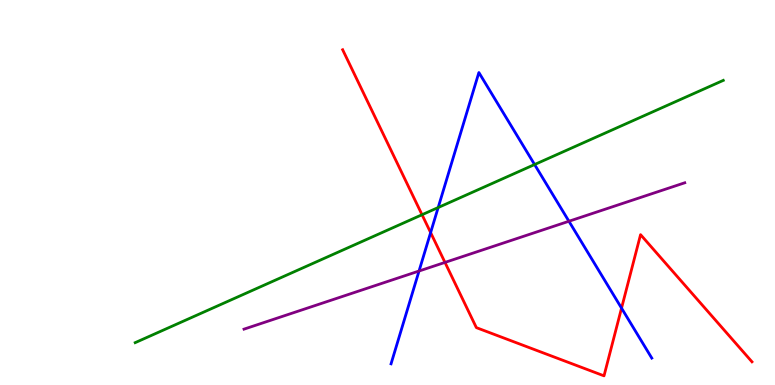[{'lines': ['blue', 'red'], 'intersections': [{'x': 5.56, 'y': 3.96}, {'x': 8.02, 'y': 2.0}]}, {'lines': ['green', 'red'], 'intersections': [{'x': 5.45, 'y': 4.42}]}, {'lines': ['purple', 'red'], 'intersections': [{'x': 5.74, 'y': 3.18}]}, {'lines': ['blue', 'green'], 'intersections': [{'x': 5.65, 'y': 4.61}, {'x': 6.9, 'y': 5.73}]}, {'lines': ['blue', 'purple'], 'intersections': [{'x': 5.41, 'y': 2.96}, {'x': 7.34, 'y': 4.25}]}, {'lines': ['green', 'purple'], 'intersections': []}]